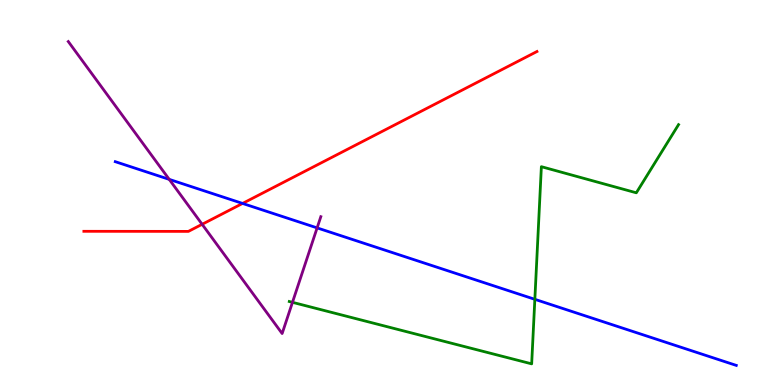[{'lines': ['blue', 'red'], 'intersections': [{'x': 3.13, 'y': 4.72}]}, {'lines': ['green', 'red'], 'intersections': []}, {'lines': ['purple', 'red'], 'intersections': [{'x': 2.61, 'y': 4.17}]}, {'lines': ['blue', 'green'], 'intersections': [{'x': 6.9, 'y': 2.23}]}, {'lines': ['blue', 'purple'], 'intersections': [{'x': 2.18, 'y': 5.34}, {'x': 4.09, 'y': 4.08}]}, {'lines': ['green', 'purple'], 'intersections': [{'x': 3.77, 'y': 2.15}]}]